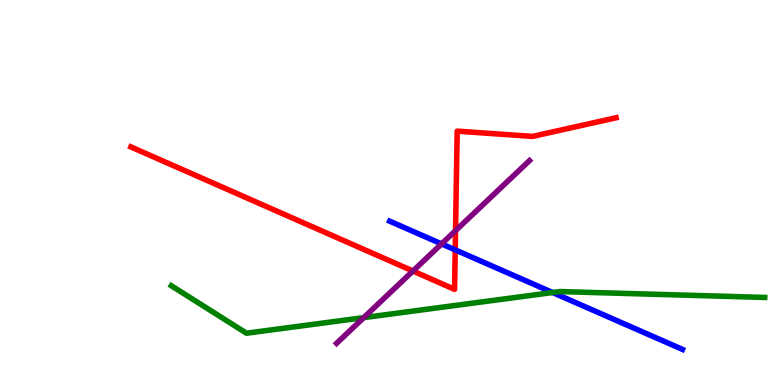[{'lines': ['blue', 'red'], 'intersections': [{'x': 5.87, 'y': 3.51}]}, {'lines': ['green', 'red'], 'intersections': []}, {'lines': ['purple', 'red'], 'intersections': [{'x': 5.33, 'y': 2.96}, {'x': 5.88, 'y': 4.01}]}, {'lines': ['blue', 'green'], 'intersections': [{'x': 7.13, 'y': 2.4}]}, {'lines': ['blue', 'purple'], 'intersections': [{'x': 5.7, 'y': 3.67}]}, {'lines': ['green', 'purple'], 'intersections': [{'x': 4.69, 'y': 1.75}]}]